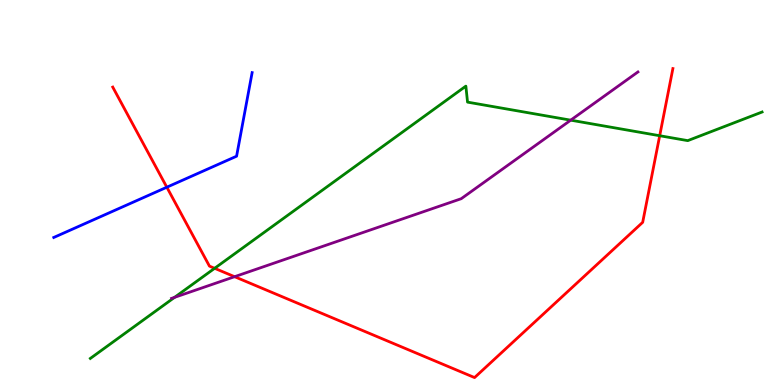[{'lines': ['blue', 'red'], 'intersections': [{'x': 2.15, 'y': 5.14}]}, {'lines': ['green', 'red'], 'intersections': [{'x': 2.77, 'y': 3.03}, {'x': 8.51, 'y': 6.47}]}, {'lines': ['purple', 'red'], 'intersections': [{'x': 3.03, 'y': 2.81}]}, {'lines': ['blue', 'green'], 'intersections': []}, {'lines': ['blue', 'purple'], 'intersections': []}, {'lines': ['green', 'purple'], 'intersections': [{'x': 2.25, 'y': 2.28}, {'x': 7.36, 'y': 6.88}]}]